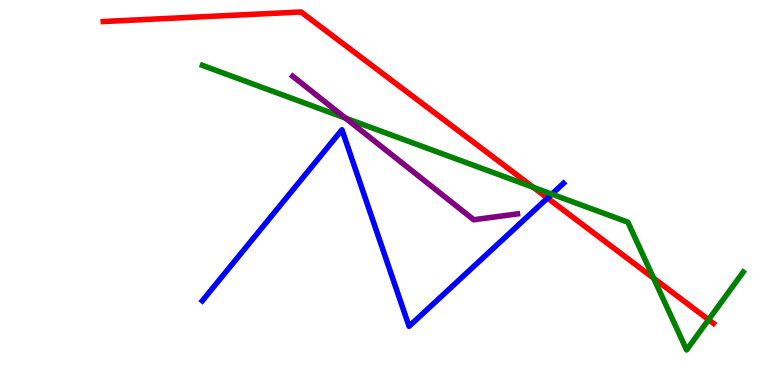[{'lines': ['blue', 'red'], 'intersections': [{'x': 7.06, 'y': 4.85}]}, {'lines': ['green', 'red'], 'intersections': [{'x': 6.88, 'y': 5.14}, {'x': 8.43, 'y': 2.77}, {'x': 9.14, 'y': 1.7}]}, {'lines': ['purple', 'red'], 'intersections': []}, {'lines': ['blue', 'green'], 'intersections': [{'x': 7.12, 'y': 4.96}]}, {'lines': ['blue', 'purple'], 'intersections': []}, {'lines': ['green', 'purple'], 'intersections': [{'x': 4.46, 'y': 6.93}]}]